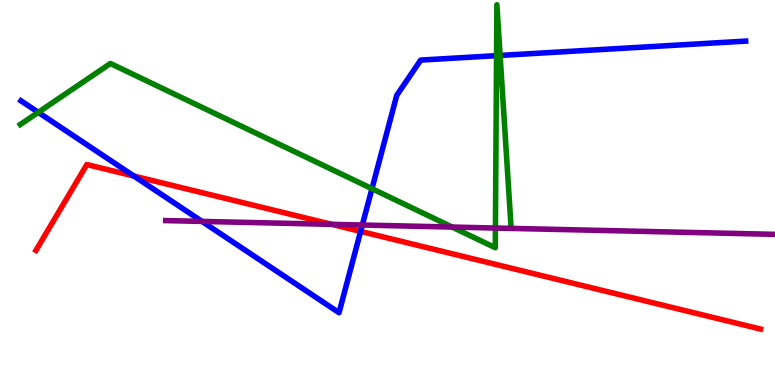[{'lines': ['blue', 'red'], 'intersections': [{'x': 1.73, 'y': 5.43}, {'x': 4.65, 'y': 3.99}]}, {'lines': ['green', 'red'], 'intersections': []}, {'lines': ['purple', 'red'], 'intersections': [{'x': 4.28, 'y': 4.17}]}, {'lines': ['blue', 'green'], 'intersections': [{'x': 0.494, 'y': 7.08}, {'x': 4.8, 'y': 5.1}, {'x': 6.41, 'y': 8.55}, {'x': 6.45, 'y': 8.56}]}, {'lines': ['blue', 'purple'], 'intersections': [{'x': 2.61, 'y': 4.25}, {'x': 4.68, 'y': 4.16}]}, {'lines': ['green', 'purple'], 'intersections': [{'x': 5.83, 'y': 4.1}, {'x': 6.39, 'y': 4.08}]}]